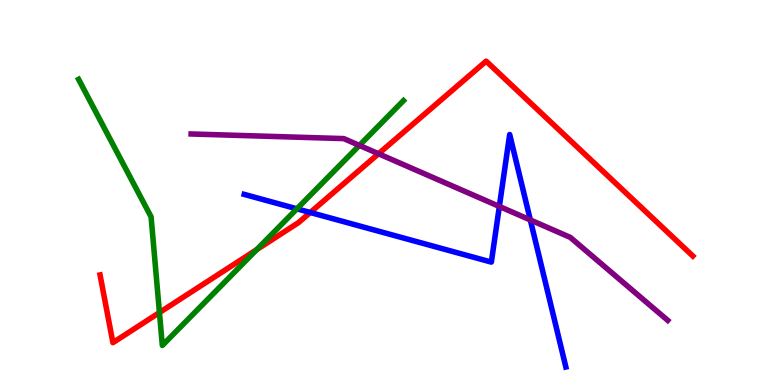[{'lines': ['blue', 'red'], 'intersections': [{'x': 4.0, 'y': 4.48}]}, {'lines': ['green', 'red'], 'intersections': [{'x': 2.06, 'y': 1.88}, {'x': 3.31, 'y': 3.52}]}, {'lines': ['purple', 'red'], 'intersections': [{'x': 4.88, 'y': 6.01}]}, {'lines': ['blue', 'green'], 'intersections': [{'x': 3.83, 'y': 4.58}]}, {'lines': ['blue', 'purple'], 'intersections': [{'x': 6.44, 'y': 4.64}, {'x': 6.84, 'y': 4.29}]}, {'lines': ['green', 'purple'], 'intersections': [{'x': 4.64, 'y': 6.22}]}]